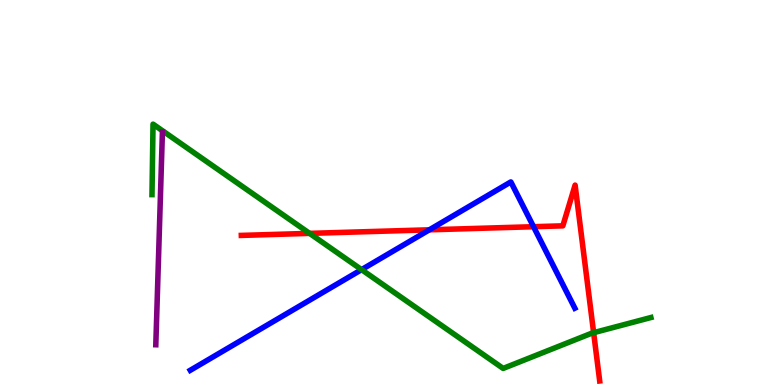[{'lines': ['blue', 'red'], 'intersections': [{'x': 5.54, 'y': 4.03}, {'x': 6.88, 'y': 4.11}]}, {'lines': ['green', 'red'], 'intersections': [{'x': 3.99, 'y': 3.94}, {'x': 7.66, 'y': 1.36}]}, {'lines': ['purple', 'red'], 'intersections': []}, {'lines': ['blue', 'green'], 'intersections': [{'x': 4.67, 'y': 3.0}]}, {'lines': ['blue', 'purple'], 'intersections': []}, {'lines': ['green', 'purple'], 'intersections': []}]